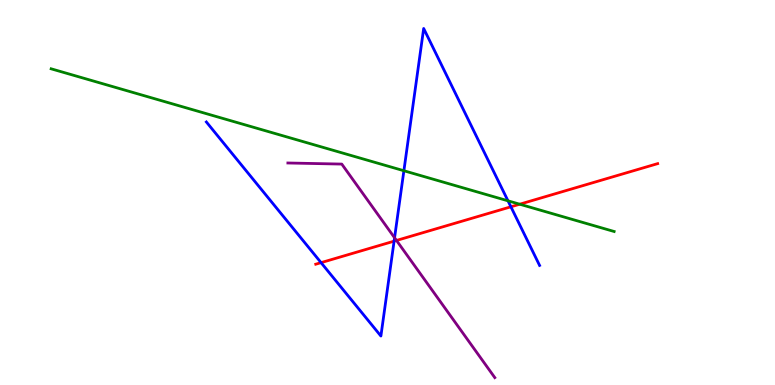[{'lines': ['blue', 'red'], 'intersections': [{'x': 4.14, 'y': 3.18}, {'x': 5.09, 'y': 3.74}, {'x': 6.59, 'y': 4.63}]}, {'lines': ['green', 'red'], 'intersections': [{'x': 6.71, 'y': 4.7}]}, {'lines': ['purple', 'red'], 'intersections': [{'x': 5.12, 'y': 3.75}]}, {'lines': ['blue', 'green'], 'intersections': [{'x': 5.21, 'y': 5.57}, {'x': 6.55, 'y': 4.78}]}, {'lines': ['blue', 'purple'], 'intersections': [{'x': 5.09, 'y': 3.82}]}, {'lines': ['green', 'purple'], 'intersections': []}]